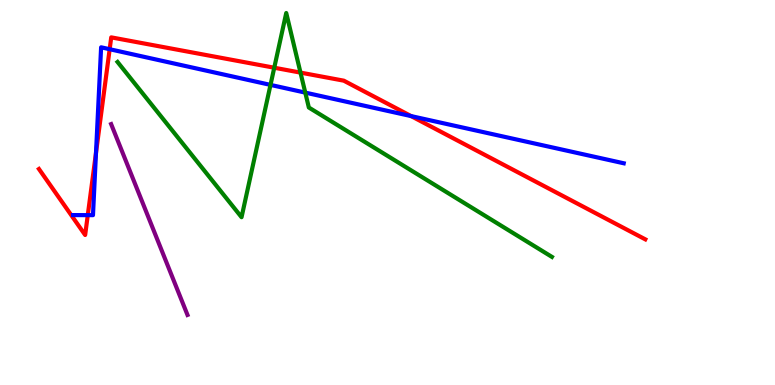[{'lines': ['blue', 'red'], 'intersections': [{'x': 1.13, 'y': 4.41}, {'x': 1.24, 'y': 6.03}, {'x': 1.42, 'y': 8.72}, {'x': 5.3, 'y': 6.98}]}, {'lines': ['green', 'red'], 'intersections': [{'x': 3.54, 'y': 8.24}, {'x': 3.88, 'y': 8.11}]}, {'lines': ['purple', 'red'], 'intersections': []}, {'lines': ['blue', 'green'], 'intersections': [{'x': 3.49, 'y': 7.79}, {'x': 3.94, 'y': 7.59}]}, {'lines': ['blue', 'purple'], 'intersections': []}, {'lines': ['green', 'purple'], 'intersections': []}]